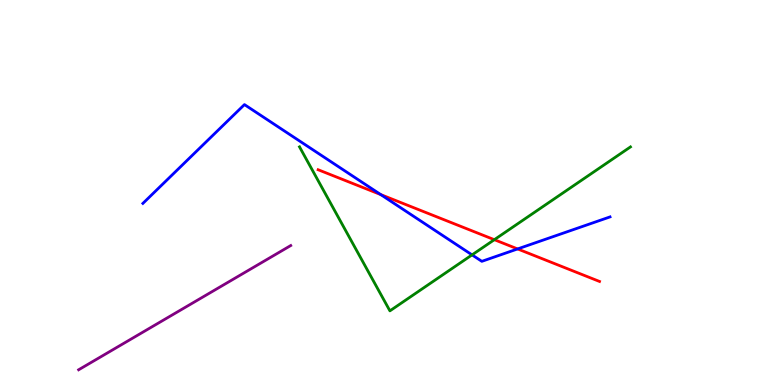[{'lines': ['blue', 'red'], 'intersections': [{'x': 4.91, 'y': 4.95}, {'x': 6.68, 'y': 3.53}]}, {'lines': ['green', 'red'], 'intersections': [{'x': 6.38, 'y': 3.77}]}, {'lines': ['purple', 'red'], 'intersections': []}, {'lines': ['blue', 'green'], 'intersections': [{'x': 6.09, 'y': 3.38}]}, {'lines': ['blue', 'purple'], 'intersections': []}, {'lines': ['green', 'purple'], 'intersections': []}]